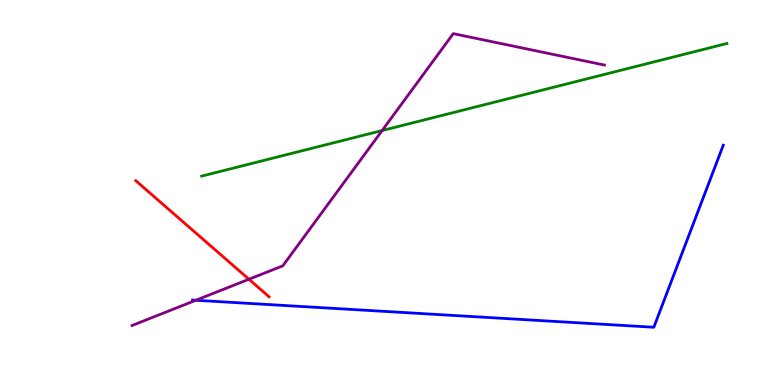[{'lines': ['blue', 'red'], 'intersections': []}, {'lines': ['green', 'red'], 'intersections': []}, {'lines': ['purple', 'red'], 'intersections': [{'x': 3.21, 'y': 2.75}]}, {'lines': ['blue', 'green'], 'intersections': []}, {'lines': ['blue', 'purple'], 'intersections': [{'x': 2.53, 'y': 2.2}]}, {'lines': ['green', 'purple'], 'intersections': [{'x': 4.93, 'y': 6.61}]}]